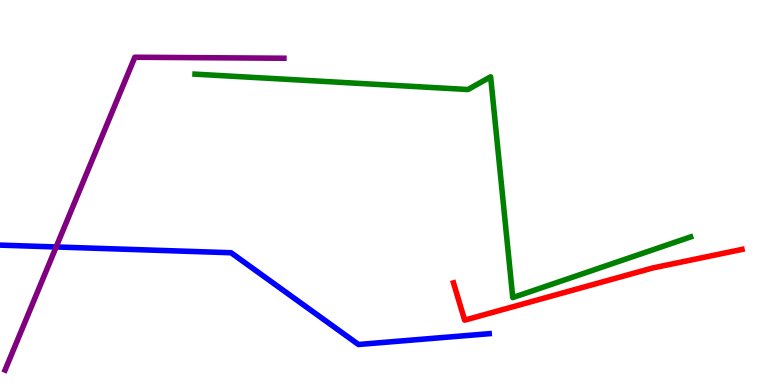[{'lines': ['blue', 'red'], 'intersections': []}, {'lines': ['green', 'red'], 'intersections': []}, {'lines': ['purple', 'red'], 'intersections': []}, {'lines': ['blue', 'green'], 'intersections': []}, {'lines': ['blue', 'purple'], 'intersections': [{'x': 0.724, 'y': 3.59}]}, {'lines': ['green', 'purple'], 'intersections': []}]